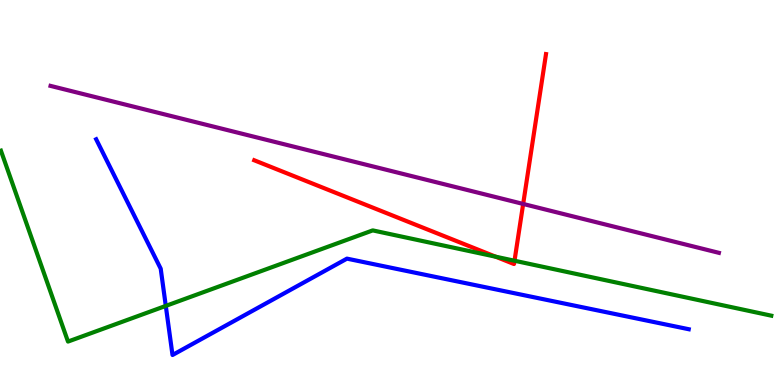[{'lines': ['blue', 'red'], 'intersections': []}, {'lines': ['green', 'red'], 'intersections': [{'x': 6.4, 'y': 3.33}, {'x': 6.64, 'y': 3.23}]}, {'lines': ['purple', 'red'], 'intersections': [{'x': 6.75, 'y': 4.7}]}, {'lines': ['blue', 'green'], 'intersections': [{'x': 2.14, 'y': 2.05}]}, {'lines': ['blue', 'purple'], 'intersections': []}, {'lines': ['green', 'purple'], 'intersections': []}]